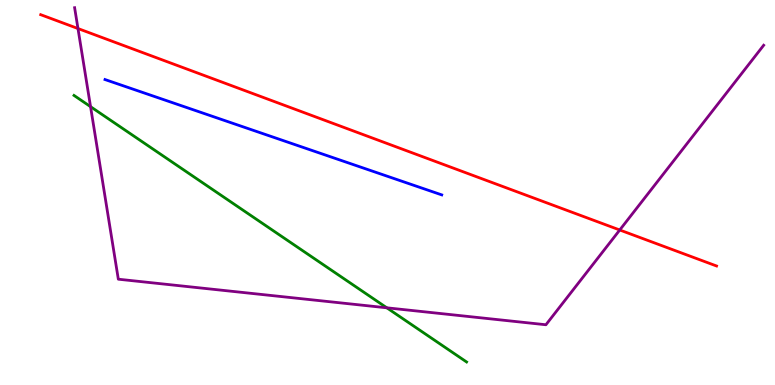[{'lines': ['blue', 'red'], 'intersections': []}, {'lines': ['green', 'red'], 'intersections': []}, {'lines': ['purple', 'red'], 'intersections': [{'x': 1.01, 'y': 9.26}, {'x': 8.0, 'y': 4.03}]}, {'lines': ['blue', 'green'], 'intersections': []}, {'lines': ['blue', 'purple'], 'intersections': []}, {'lines': ['green', 'purple'], 'intersections': [{'x': 1.17, 'y': 7.23}, {'x': 4.99, 'y': 2.01}]}]